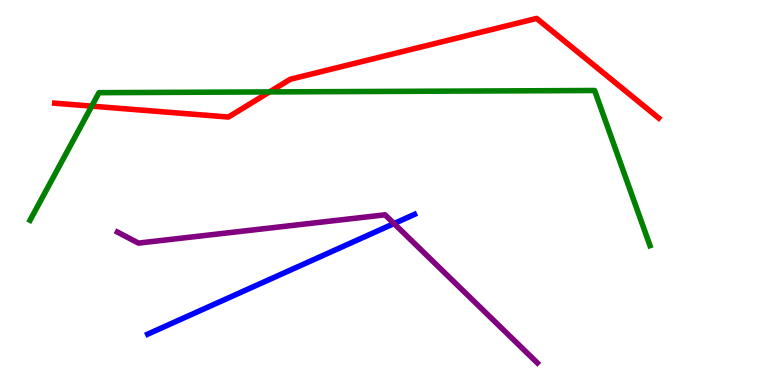[{'lines': ['blue', 'red'], 'intersections': []}, {'lines': ['green', 'red'], 'intersections': [{'x': 1.18, 'y': 7.24}, {'x': 3.48, 'y': 7.61}]}, {'lines': ['purple', 'red'], 'intersections': []}, {'lines': ['blue', 'green'], 'intersections': []}, {'lines': ['blue', 'purple'], 'intersections': [{'x': 5.08, 'y': 4.19}]}, {'lines': ['green', 'purple'], 'intersections': []}]